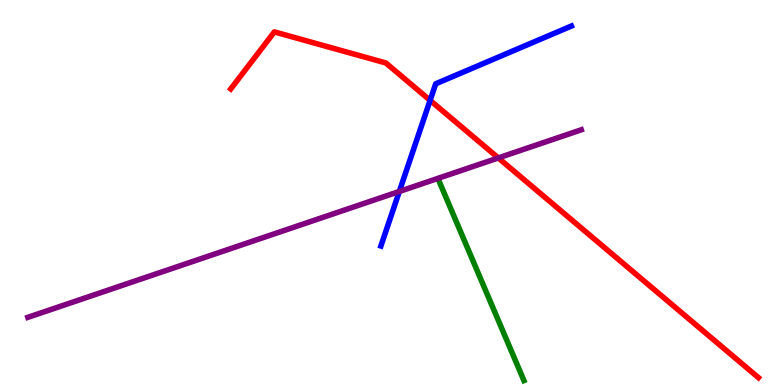[{'lines': ['blue', 'red'], 'intersections': [{'x': 5.55, 'y': 7.39}]}, {'lines': ['green', 'red'], 'intersections': []}, {'lines': ['purple', 'red'], 'intersections': [{'x': 6.43, 'y': 5.9}]}, {'lines': ['blue', 'green'], 'intersections': []}, {'lines': ['blue', 'purple'], 'intersections': [{'x': 5.15, 'y': 5.03}]}, {'lines': ['green', 'purple'], 'intersections': []}]